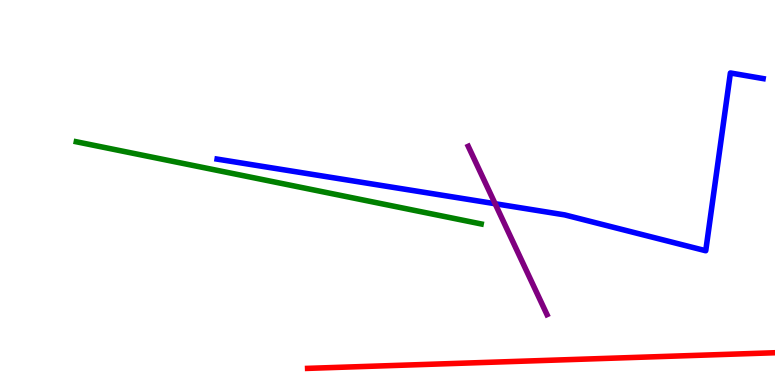[{'lines': ['blue', 'red'], 'intersections': []}, {'lines': ['green', 'red'], 'intersections': []}, {'lines': ['purple', 'red'], 'intersections': []}, {'lines': ['blue', 'green'], 'intersections': []}, {'lines': ['blue', 'purple'], 'intersections': [{'x': 6.39, 'y': 4.71}]}, {'lines': ['green', 'purple'], 'intersections': []}]